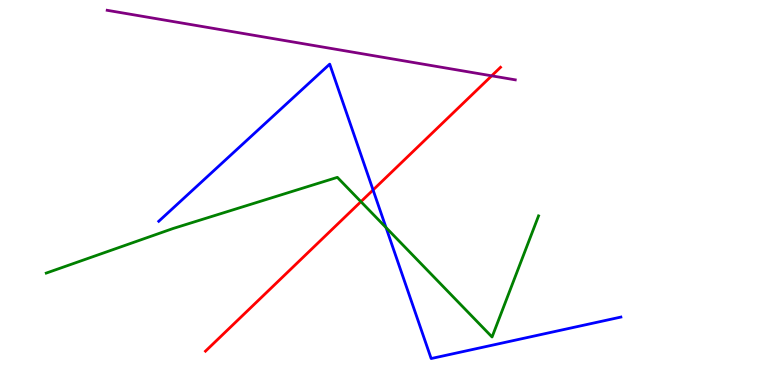[{'lines': ['blue', 'red'], 'intersections': [{'x': 4.81, 'y': 5.07}]}, {'lines': ['green', 'red'], 'intersections': [{'x': 4.66, 'y': 4.76}]}, {'lines': ['purple', 'red'], 'intersections': [{'x': 6.34, 'y': 8.03}]}, {'lines': ['blue', 'green'], 'intersections': [{'x': 4.98, 'y': 4.09}]}, {'lines': ['blue', 'purple'], 'intersections': []}, {'lines': ['green', 'purple'], 'intersections': []}]